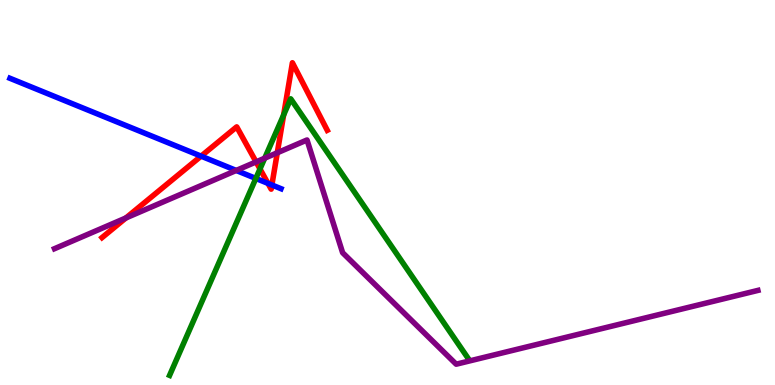[{'lines': ['blue', 'red'], 'intersections': [{'x': 2.59, 'y': 5.94}, {'x': 3.46, 'y': 5.24}, {'x': 3.51, 'y': 5.2}]}, {'lines': ['green', 'red'], 'intersections': [{'x': 3.35, 'y': 5.61}, {'x': 3.66, 'y': 7.01}]}, {'lines': ['purple', 'red'], 'intersections': [{'x': 1.62, 'y': 4.34}, {'x': 3.3, 'y': 5.79}, {'x': 3.58, 'y': 6.03}]}, {'lines': ['blue', 'green'], 'intersections': [{'x': 3.3, 'y': 5.37}]}, {'lines': ['blue', 'purple'], 'intersections': [{'x': 3.05, 'y': 5.57}]}, {'lines': ['green', 'purple'], 'intersections': [{'x': 3.42, 'y': 5.89}]}]